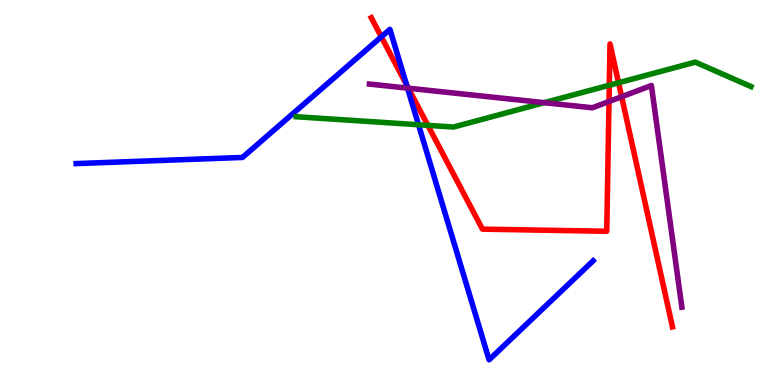[{'lines': ['blue', 'red'], 'intersections': [{'x': 4.92, 'y': 9.04}, {'x': 5.25, 'y': 7.8}]}, {'lines': ['green', 'red'], 'intersections': [{'x': 5.52, 'y': 6.74}, {'x': 7.86, 'y': 7.79}, {'x': 7.98, 'y': 7.85}]}, {'lines': ['purple', 'red'], 'intersections': [{'x': 5.27, 'y': 7.71}, {'x': 7.86, 'y': 7.36}, {'x': 8.02, 'y': 7.49}]}, {'lines': ['blue', 'green'], 'intersections': [{'x': 5.4, 'y': 6.76}]}, {'lines': ['blue', 'purple'], 'intersections': [{'x': 5.26, 'y': 7.71}]}, {'lines': ['green', 'purple'], 'intersections': [{'x': 7.02, 'y': 7.33}]}]